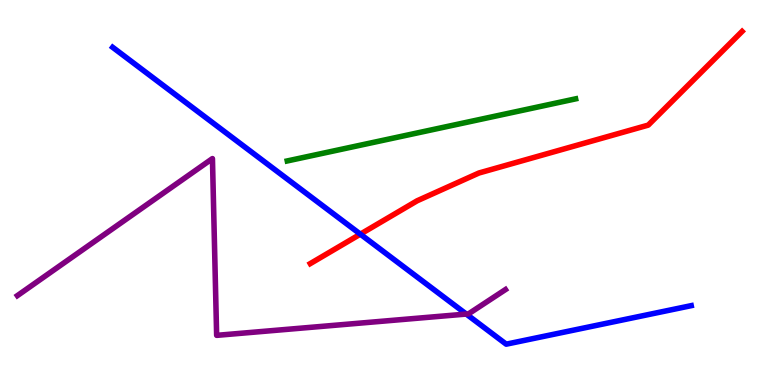[{'lines': ['blue', 'red'], 'intersections': [{'x': 4.65, 'y': 3.92}]}, {'lines': ['green', 'red'], 'intersections': []}, {'lines': ['purple', 'red'], 'intersections': []}, {'lines': ['blue', 'green'], 'intersections': []}, {'lines': ['blue', 'purple'], 'intersections': [{'x': 6.02, 'y': 1.84}]}, {'lines': ['green', 'purple'], 'intersections': []}]